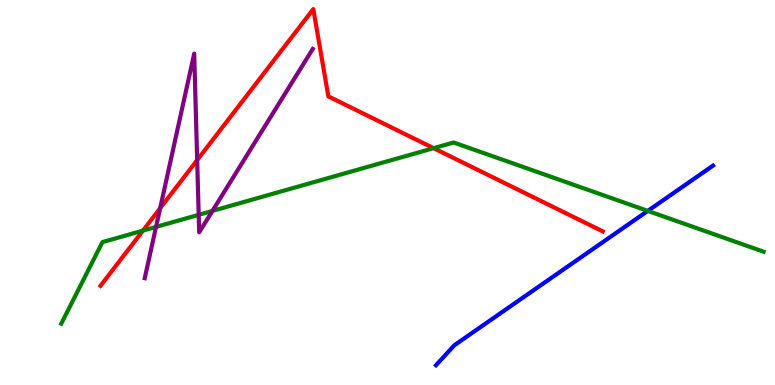[{'lines': ['blue', 'red'], 'intersections': []}, {'lines': ['green', 'red'], 'intersections': [{'x': 1.84, 'y': 4.01}, {'x': 5.6, 'y': 6.15}]}, {'lines': ['purple', 'red'], 'intersections': [{'x': 2.07, 'y': 4.59}, {'x': 2.54, 'y': 5.84}]}, {'lines': ['blue', 'green'], 'intersections': [{'x': 8.36, 'y': 4.52}]}, {'lines': ['blue', 'purple'], 'intersections': []}, {'lines': ['green', 'purple'], 'intersections': [{'x': 2.01, 'y': 4.11}, {'x': 2.56, 'y': 4.42}, {'x': 2.74, 'y': 4.52}]}]